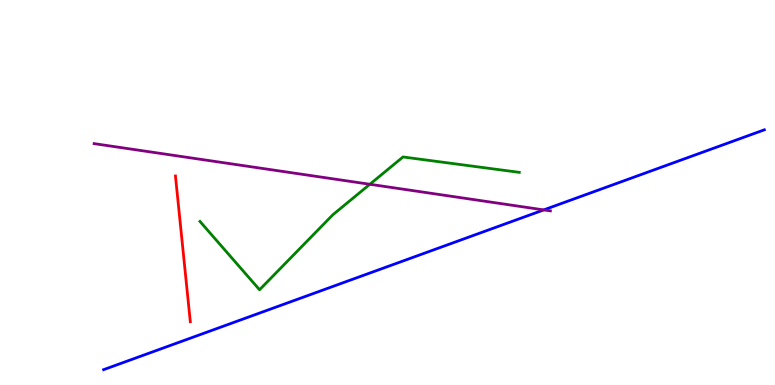[{'lines': ['blue', 'red'], 'intersections': []}, {'lines': ['green', 'red'], 'intersections': []}, {'lines': ['purple', 'red'], 'intersections': []}, {'lines': ['blue', 'green'], 'intersections': []}, {'lines': ['blue', 'purple'], 'intersections': [{'x': 7.02, 'y': 4.55}]}, {'lines': ['green', 'purple'], 'intersections': [{'x': 4.77, 'y': 5.21}]}]